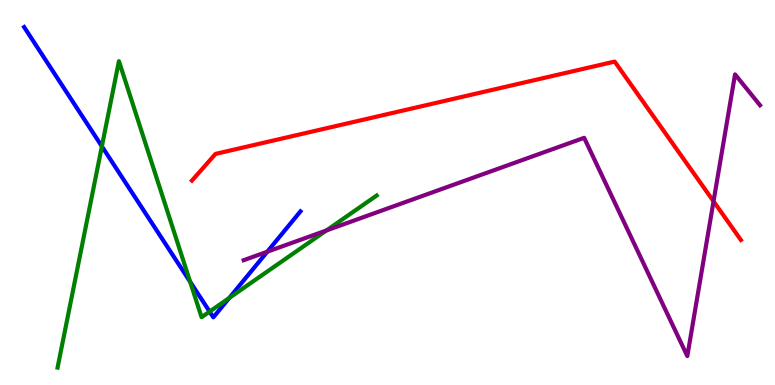[{'lines': ['blue', 'red'], 'intersections': []}, {'lines': ['green', 'red'], 'intersections': []}, {'lines': ['purple', 'red'], 'intersections': [{'x': 9.21, 'y': 4.77}]}, {'lines': ['blue', 'green'], 'intersections': [{'x': 1.31, 'y': 6.2}, {'x': 2.45, 'y': 2.68}, {'x': 2.7, 'y': 1.91}, {'x': 2.96, 'y': 2.26}]}, {'lines': ['blue', 'purple'], 'intersections': [{'x': 3.45, 'y': 3.46}]}, {'lines': ['green', 'purple'], 'intersections': [{'x': 4.21, 'y': 4.01}]}]